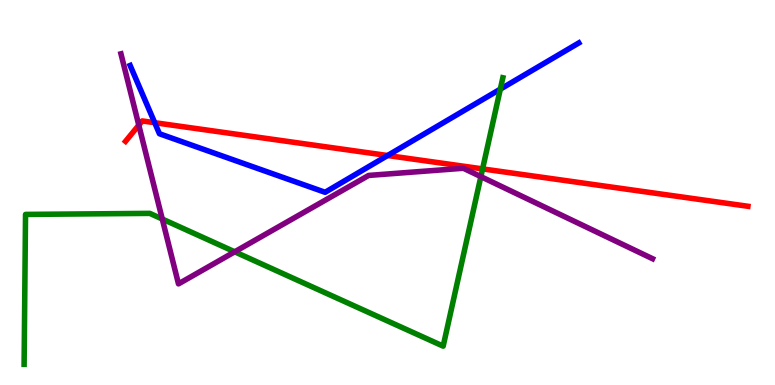[{'lines': ['blue', 'red'], 'intersections': [{'x': 2.0, 'y': 6.81}, {'x': 5.0, 'y': 5.96}]}, {'lines': ['green', 'red'], 'intersections': [{'x': 6.23, 'y': 5.61}]}, {'lines': ['purple', 'red'], 'intersections': [{'x': 1.79, 'y': 6.75}]}, {'lines': ['blue', 'green'], 'intersections': [{'x': 6.46, 'y': 7.68}]}, {'lines': ['blue', 'purple'], 'intersections': []}, {'lines': ['green', 'purple'], 'intersections': [{'x': 2.09, 'y': 4.31}, {'x': 3.03, 'y': 3.46}, {'x': 6.2, 'y': 5.41}]}]